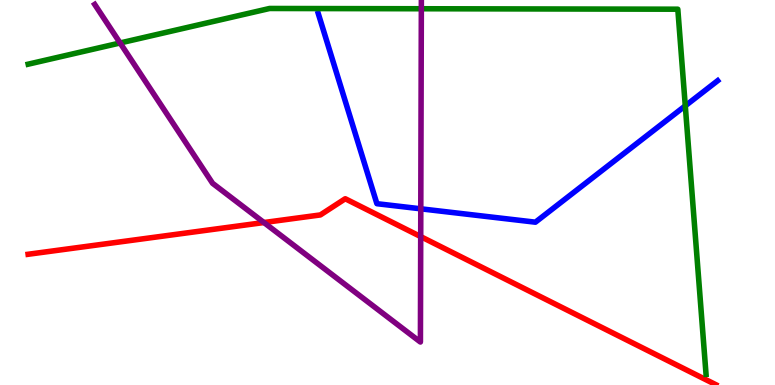[{'lines': ['blue', 'red'], 'intersections': []}, {'lines': ['green', 'red'], 'intersections': []}, {'lines': ['purple', 'red'], 'intersections': [{'x': 3.41, 'y': 4.22}, {'x': 5.43, 'y': 3.85}]}, {'lines': ['blue', 'green'], 'intersections': [{'x': 8.84, 'y': 7.25}]}, {'lines': ['blue', 'purple'], 'intersections': [{'x': 5.43, 'y': 4.58}]}, {'lines': ['green', 'purple'], 'intersections': [{'x': 1.55, 'y': 8.88}, {'x': 5.44, 'y': 9.77}]}]